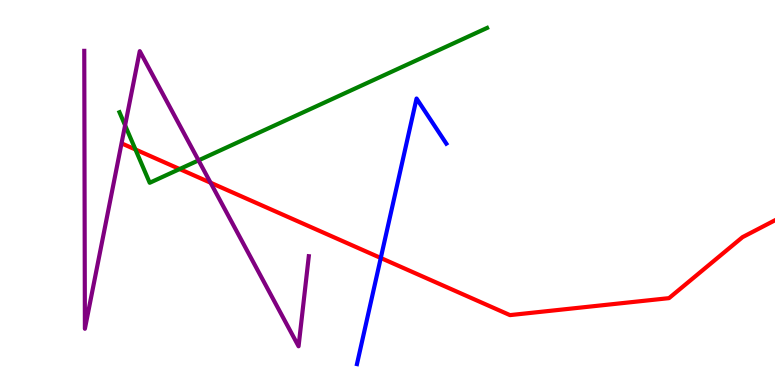[{'lines': ['blue', 'red'], 'intersections': [{'x': 4.91, 'y': 3.3}]}, {'lines': ['green', 'red'], 'intersections': [{'x': 1.75, 'y': 6.12}, {'x': 2.32, 'y': 5.61}]}, {'lines': ['purple', 'red'], 'intersections': [{'x': 2.72, 'y': 5.25}]}, {'lines': ['blue', 'green'], 'intersections': []}, {'lines': ['blue', 'purple'], 'intersections': []}, {'lines': ['green', 'purple'], 'intersections': [{'x': 1.61, 'y': 6.74}, {'x': 2.56, 'y': 5.83}]}]